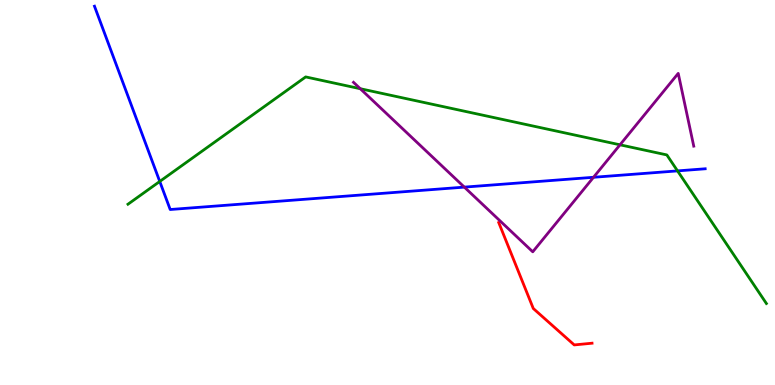[{'lines': ['blue', 'red'], 'intersections': []}, {'lines': ['green', 'red'], 'intersections': []}, {'lines': ['purple', 'red'], 'intersections': []}, {'lines': ['blue', 'green'], 'intersections': [{'x': 2.06, 'y': 5.29}, {'x': 8.74, 'y': 5.56}]}, {'lines': ['blue', 'purple'], 'intersections': [{'x': 5.99, 'y': 5.14}, {'x': 7.66, 'y': 5.4}]}, {'lines': ['green', 'purple'], 'intersections': [{'x': 4.65, 'y': 7.7}, {'x': 8.0, 'y': 6.24}]}]